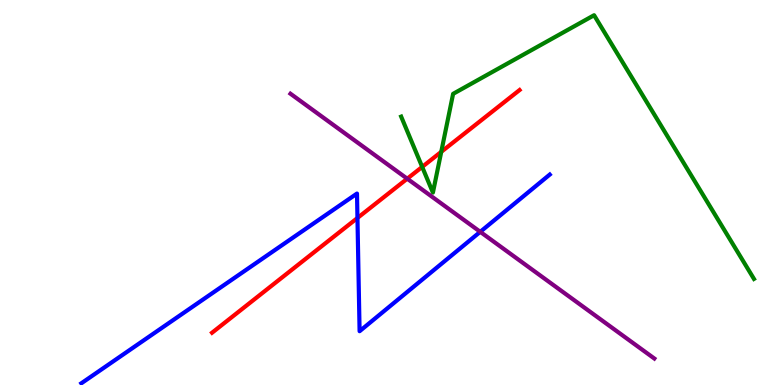[{'lines': ['blue', 'red'], 'intersections': [{'x': 4.61, 'y': 4.34}]}, {'lines': ['green', 'red'], 'intersections': [{'x': 5.45, 'y': 5.66}, {'x': 5.69, 'y': 6.06}]}, {'lines': ['purple', 'red'], 'intersections': [{'x': 5.25, 'y': 5.36}]}, {'lines': ['blue', 'green'], 'intersections': []}, {'lines': ['blue', 'purple'], 'intersections': [{'x': 6.2, 'y': 3.98}]}, {'lines': ['green', 'purple'], 'intersections': []}]